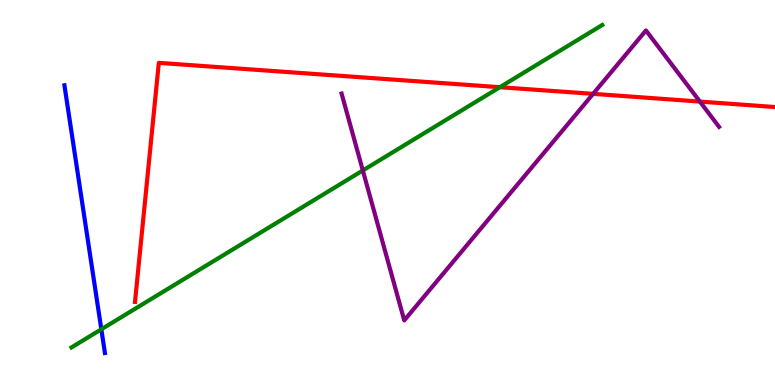[{'lines': ['blue', 'red'], 'intersections': []}, {'lines': ['green', 'red'], 'intersections': [{'x': 6.45, 'y': 7.74}]}, {'lines': ['purple', 'red'], 'intersections': [{'x': 7.65, 'y': 7.56}, {'x': 9.03, 'y': 7.36}]}, {'lines': ['blue', 'green'], 'intersections': [{'x': 1.31, 'y': 1.45}]}, {'lines': ['blue', 'purple'], 'intersections': []}, {'lines': ['green', 'purple'], 'intersections': [{'x': 4.68, 'y': 5.57}]}]